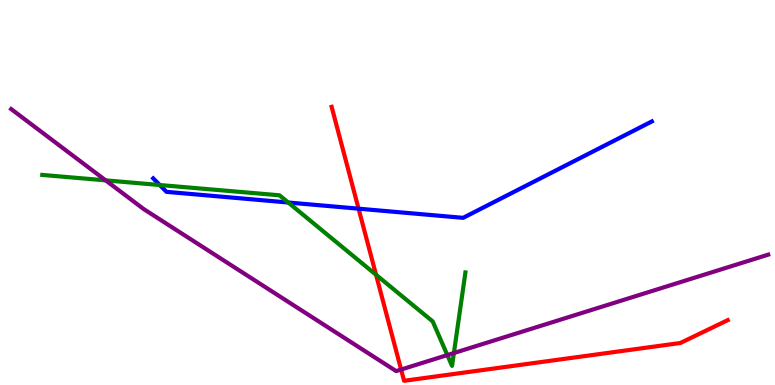[{'lines': ['blue', 'red'], 'intersections': [{'x': 4.63, 'y': 4.58}]}, {'lines': ['green', 'red'], 'intersections': [{'x': 4.85, 'y': 2.86}]}, {'lines': ['purple', 'red'], 'intersections': [{'x': 5.18, 'y': 0.402}]}, {'lines': ['blue', 'green'], 'intersections': [{'x': 2.06, 'y': 5.19}, {'x': 3.72, 'y': 4.74}]}, {'lines': ['blue', 'purple'], 'intersections': []}, {'lines': ['green', 'purple'], 'intersections': [{'x': 1.36, 'y': 5.32}, {'x': 5.77, 'y': 0.777}, {'x': 5.86, 'y': 0.831}]}]